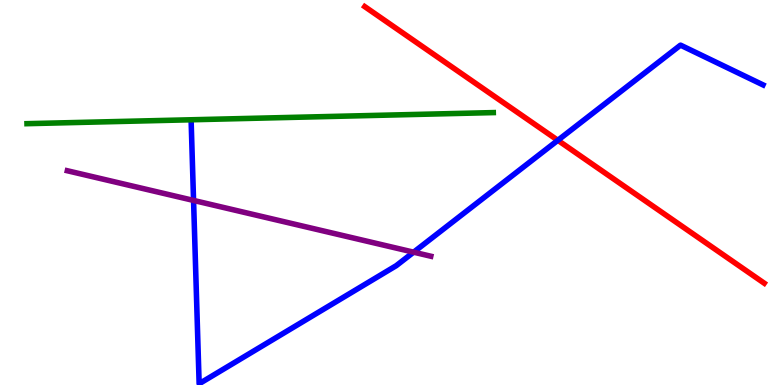[{'lines': ['blue', 'red'], 'intersections': [{'x': 7.2, 'y': 6.36}]}, {'lines': ['green', 'red'], 'intersections': []}, {'lines': ['purple', 'red'], 'intersections': []}, {'lines': ['blue', 'green'], 'intersections': []}, {'lines': ['blue', 'purple'], 'intersections': [{'x': 2.5, 'y': 4.79}, {'x': 5.34, 'y': 3.45}]}, {'lines': ['green', 'purple'], 'intersections': []}]